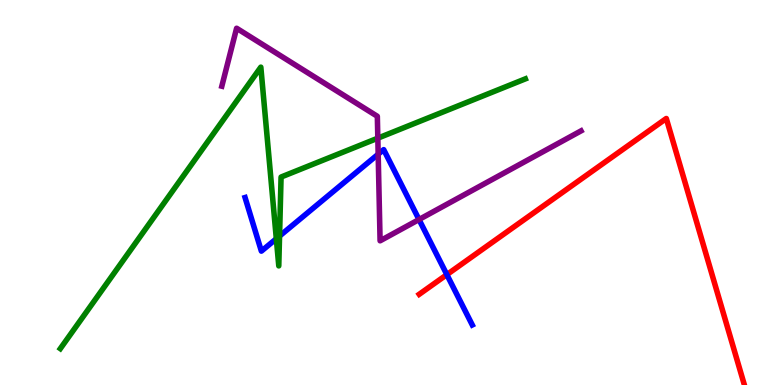[{'lines': ['blue', 'red'], 'intersections': [{'x': 5.77, 'y': 2.87}]}, {'lines': ['green', 'red'], 'intersections': []}, {'lines': ['purple', 'red'], 'intersections': []}, {'lines': ['blue', 'green'], 'intersections': [{'x': 3.57, 'y': 3.8}, {'x': 3.61, 'y': 3.87}]}, {'lines': ['blue', 'purple'], 'intersections': [{'x': 4.88, 'y': 5.99}, {'x': 5.41, 'y': 4.3}]}, {'lines': ['green', 'purple'], 'intersections': [{'x': 4.88, 'y': 6.41}]}]